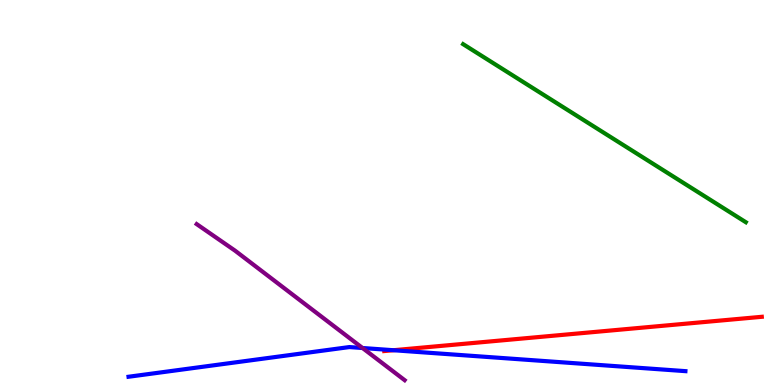[{'lines': ['blue', 'red'], 'intersections': [{'x': 5.08, 'y': 0.903}]}, {'lines': ['green', 'red'], 'intersections': []}, {'lines': ['purple', 'red'], 'intersections': []}, {'lines': ['blue', 'green'], 'intersections': []}, {'lines': ['blue', 'purple'], 'intersections': [{'x': 4.68, 'y': 0.961}]}, {'lines': ['green', 'purple'], 'intersections': []}]